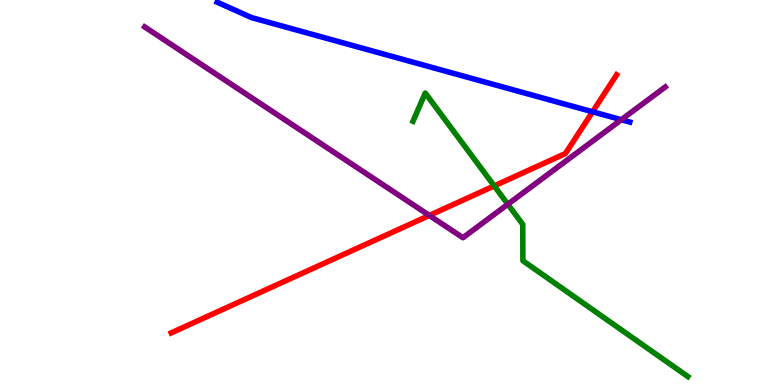[{'lines': ['blue', 'red'], 'intersections': [{'x': 7.65, 'y': 7.1}]}, {'lines': ['green', 'red'], 'intersections': [{'x': 6.38, 'y': 5.17}]}, {'lines': ['purple', 'red'], 'intersections': [{'x': 5.54, 'y': 4.4}]}, {'lines': ['blue', 'green'], 'intersections': []}, {'lines': ['blue', 'purple'], 'intersections': [{'x': 8.02, 'y': 6.89}]}, {'lines': ['green', 'purple'], 'intersections': [{'x': 6.55, 'y': 4.69}]}]